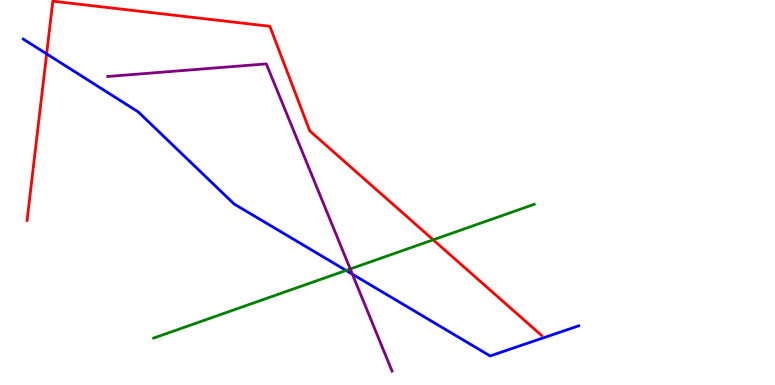[{'lines': ['blue', 'red'], 'intersections': [{'x': 0.602, 'y': 8.6}]}, {'lines': ['green', 'red'], 'intersections': [{'x': 5.59, 'y': 3.77}]}, {'lines': ['purple', 'red'], 'intersections': []}, {'lines': ['blue', 'green'], 'intersections': [{'x': 4.47, 'y': 2.98}]}, {'lines': ['blue', 'purple'], 'intersections': [{'x': 4.55, 'y': 2.88}]}, {'lines': ['green', 'purple'], 'intersections': [{'x': 4.52, 'y': 3.01}]}]